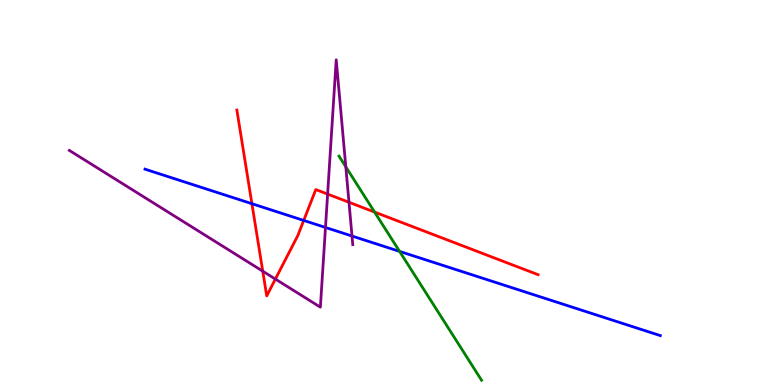[{'lines': ['blue', 'red'], 'intersections': [{'x': 3.25, 'y': 4.71}, {'x': 3.92, 'y': 4.27}]}, {'lines': ['green', 'red'], 'intersections': [{'x': 4.83, 'y': 4.49}]}, {'lines': ['purple', 'red'], 'intersections': [{'x': 3.39, 'y': 2.96}, {'x': 3.55, 'y': 2.75}, {'x': 4.23, 'y': 4.96}, {'x': 4.5, 'y': 4.75}]}, {'lines': ['blue', 'green'], 'intersections': [{'x': 5.16, 'y': 3.47}]}, {'lines': ['blue', 'purple'], 'intersections': [{'x': 4.2, 'y': 4.09}, {'x': 4.54, 'y': 3.87}]}, {'lines': ['green', 'purple'], 'intersections': [{'x': 4.46, 'y': 5.67}]}]